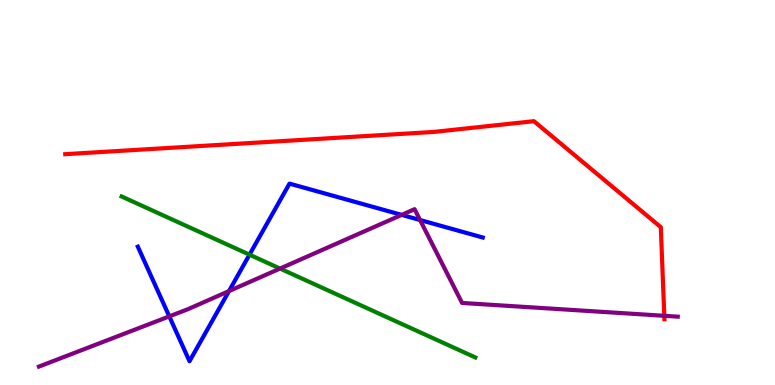[{'lines': ['blue', 'red'], 'intersections': []}, {'lines': ['green', 'red'], 'intersections': []}, {'lines': ['purple', 'red'], 'intersections': [{'x': 8.57, 'y': 1.8}]}, {'lines': ['blue', 'green'], 'intersections': [{'x': 3.22, 'y': 3.39}]}, {'lines': ['blue', 'purple'], 'intersections': [{'x': 2.18, 'y': 1.78}, {'x': 2.95, 'y': 2.44}, {'x': 5.18, 'y': 4.42}, {'x': 5.42, 'y': 4.29}]}, {'lines': ['green', 'purple'], 'intersections': [{'x': 3.61, 'y': 3.02}]}]